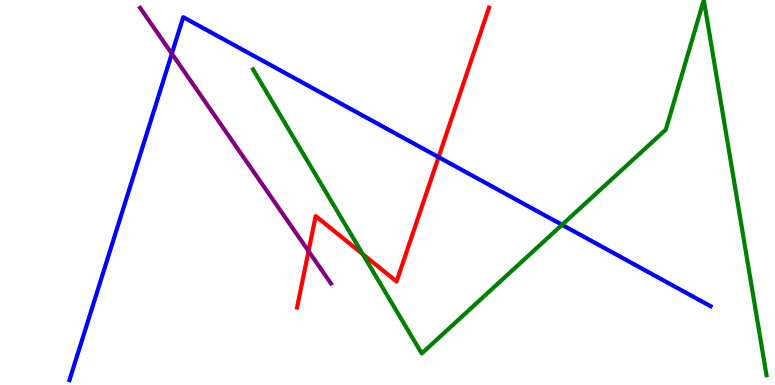[{'lines': ['blue', 'red'], 'intersections': [{'x': 5.66, 'y': 5.92}]}, {'lines': ['green', 'red'], 'intersections': [{'x': 4.68, 'y': 3.4}]}, {'lines': ['purple', 'red'], 'intersections': [{'x': 3.98, 'y': 3.48}]}, {'lines': ['blue', 'green'], 'intersections': [{'x': 7.25, 'y': 4.16}]}, {'lines': ['blue', 'purple'], 'intersections': [{'x': 2.22, 'y': 8.61}]}, {'lines': ['green', 'purple'], 'intersections': []}]